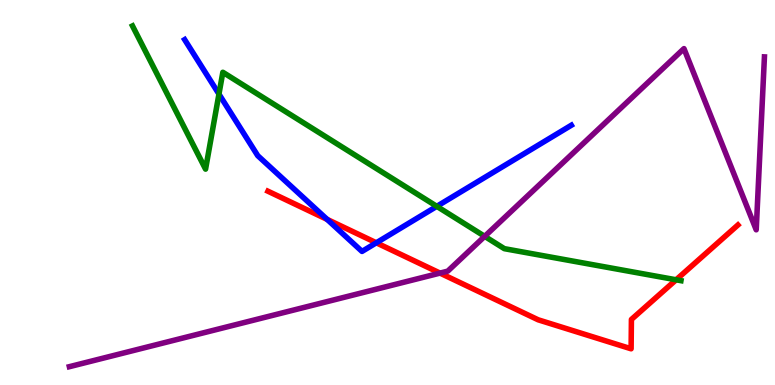[{'lines': ['blue', 'red'], 'intersections': [{'x': 4.22, 'y': 4.3}, {'x': 4.86, 'y': 3.69}]}, {'lines': ['green', 'red'], 'intersections': [{'x': 8.72, 'y': 2.73}]}, {'lines': ['purple', 'red'], 'intersections': [{'x': 5.68, 'y': 2.91}]}, {'lines': ['blue', 'green'], 'intersections': [{'x': 2.83, 'y': 7.56}, {'x': 5.64, 'y': 4.64}]}, {'lines': ['blue', 'purple'], 'intersections': []}, {'lines': ['green', 'purple'], 'intersections': [{'x': 6.25, 'y': 3.86}]}]